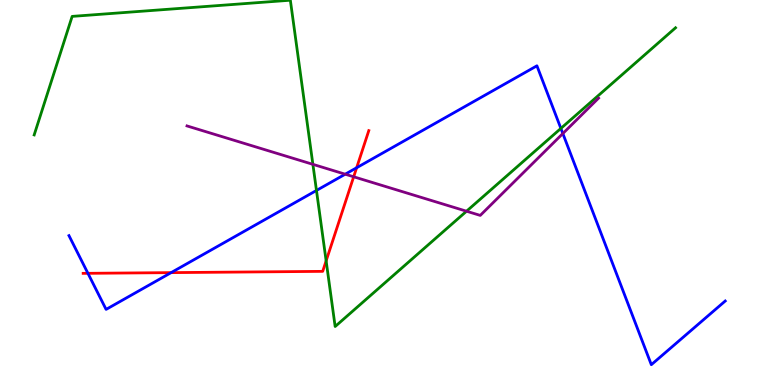[{'lines': ['blue', 'red'], 'intersections': [{'x': 1.13, 'y': 2.9}, {'x': 2.21, 'y': 2.92}, {'x': 4.6, 'y': 5.64}]}, {'lines': ['green', 'red'], 'intersections': [{'x': 4.21, 'y': 3.22}]}, {'lines': ['purple', 'red'], 'intersections': [{'x': 4.56, 'y': 5.41}]}, {'lines': ['blue', 'green'], 'intersections': [{'x': 4.08, 'y': 5.05}, {'x': 7.24, 'y': 6.66}]}, {'lines': ['blue', 'purple'], 'intersections': [{'x': 4.45, 'y': 5.48}, {'x': 7.26, 'y': 6.53}]}, {'lines': ['green', 'purple'], 'intersections': [{'x': 4.04, 'y': 5.73}, {'x': 6.02, 'y': 4.51}]}]